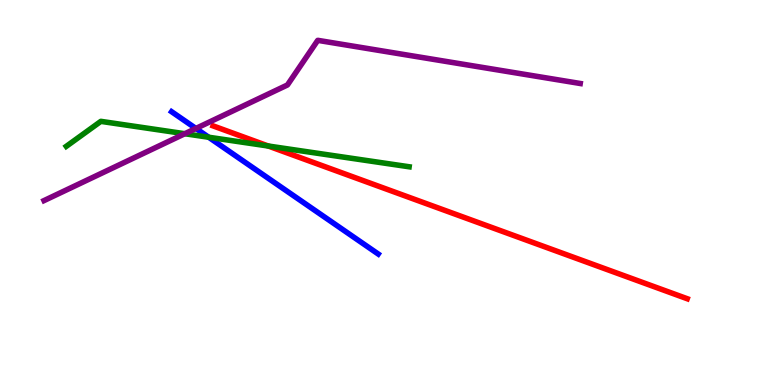[{'lines': ['blue', 'red'], 'intersections': []}, {'lines': ['green', 'red'], 'intersections': [{'x': 3.46, 'y': 6.21}]}, {'lines': ['purple', 'red'], 'intersections': []}, {'lines': ['blue', 'green'], 'intersections': [{'x': 2.69, 'y': 6.44}]}, {'lines': ['blue', 'purple'], 'intersections': [{'x': 2.53, 'y': 6.66}]}, {'lines': ['green', 'purple'], 'intersections': [{'x': 2.38, 'y': 6.53}]}]